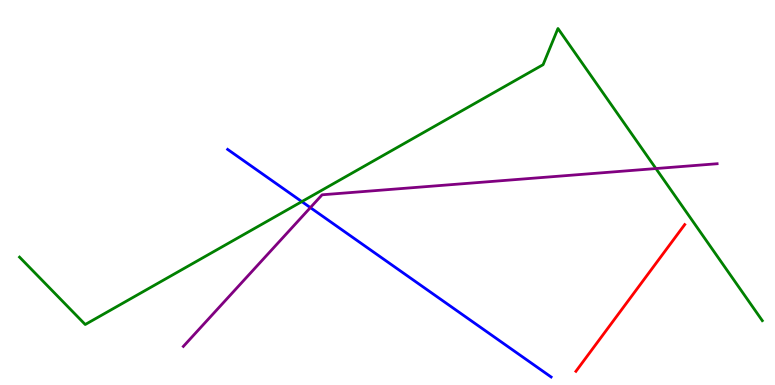[{'lines': ['blue', 'red'], 'intersections': []}, {'lines': ['green', 'red'], 'intersections': []}, {'lines': ['purple', 'red'], 'intersections': []}, {'lines': ['blue', 'green'], 'intersections': [{'x': 3.89, 'y': 4.76}]}, {'lines': ['blue', 'purple'], 'intersections': [{'x': 4.0, 'y': 4.61}]}, {'lines': ['green', 'purple'], 'intersections': [{'x': 8.46, 'y': 5.62}]}]